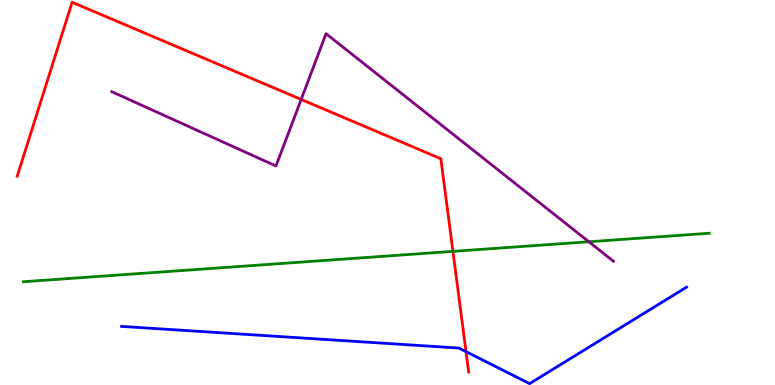[{'lines': ['blue', 'red'], 'intersections': [{'x': 6.01, 'y': 0.866}]}, {'lines': ['green', 'red'], 'intersections': [{'x': 5.84, 'y': 3.47}]}, {'lines': ['purple', 'red'], 'intersections': [{'x': 3.89, 'y': 7.42}]}, {'lines': ['blue', 'green'], 'intersections': []}, {'lines': ['blue', 'purple'], 'intersections': []}, {'lines': ['green', 'purple'], 'intersections': [{'x': 7.6, 'y': 3.72}]}]